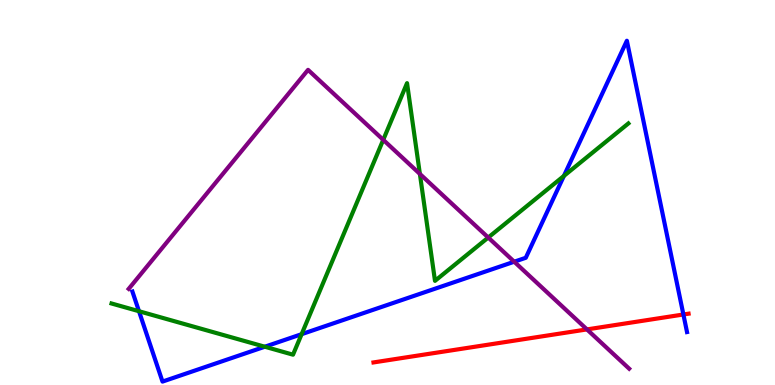[{'lines': ['blue', 'red'], 'intersections': [{'x': 8.82, 'y': 1.83}]}, {'lines': ['green', 'red'], 'intersections': []}, {'lines': ['purple', 'red'], 'intersections': [{'x': 7.57, 'y': 1.44}]}, {'lines': ['blue', 'green'], 'intersections': [{'x': 1.79, 'y': 1.92}, {'x': 3.42, 'y': 0.994}, {'x': 3.89, 'y': 1.32}, {'x': 7.28, 'y': 5.43}]}, {'lines': ['blue', 'purple'], 'intersections': [{'x': 6.64, 'y': 3.2}]}, {'lines': ['green', 'purple'], 'intersections': [{'x': 4.95, 'y': 6.37}, {'x': 5.42, 'y': 5.48}, {'x': 6.3, 'y': 3.83}]}]